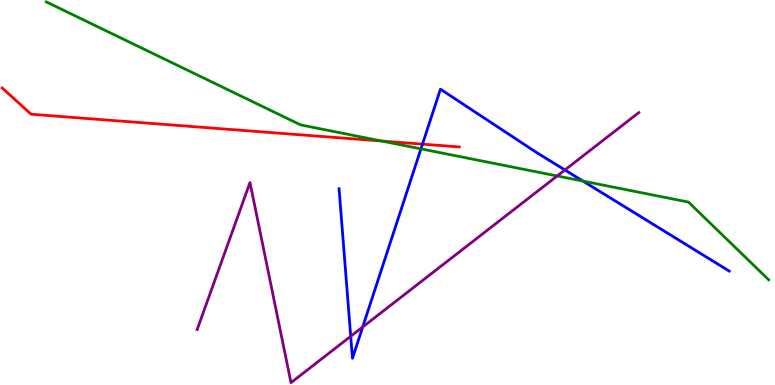[{'lines': ['blue', 'red'], 'intersections': [{'x': 5.45, 'y': 6.26}]}, {'lines': ['green', 'red'], 'intersections': [{'x': 4.92, 'y': 6.34}]}, {'lines': ['purple', 'red'], 'intersections': []}, {'lines': ['blue', 'green'], 'intersections': [{'x': 5.43, 'y': 6.13}, {'x': 7.52, 'y': 5.3}]}, {'lines': ['blue', 'purple'], 'intersections': [{'x': 4.53, 'y': 1.27}, {'x': 4.68, 'y': 1.51}, {'x': 7.29, 'y': 5.59}]}, {'lines': ['green', 'purple'], 'intersections': [{'x': 7.19, 'y': 5.43}]}]